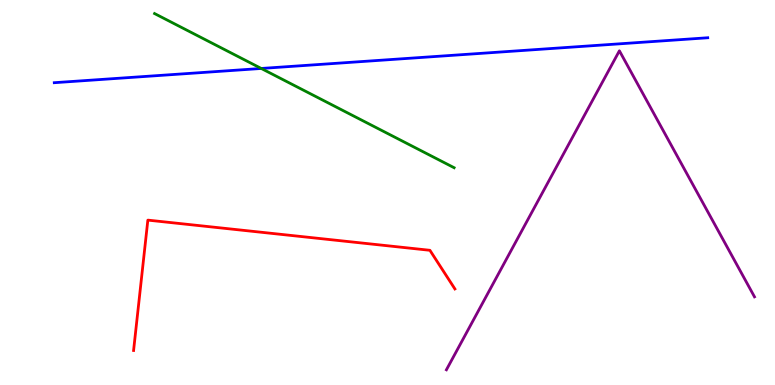[{'lines': ['blue', 'red'], 'intersections': []}, {'lines': ['green', 'red'], 'intersections': []}, {'lines': ['purple', 'red'], 'intersections': []}, {'lines': ['blue', 'green'], 'intersections': [{'x': 3.37, 'y': 8.22}]}, {'lines': ['blue', 'purple'], 'intersections': []}, {'lines': ['green', 'purple'], 'intersections': []}]